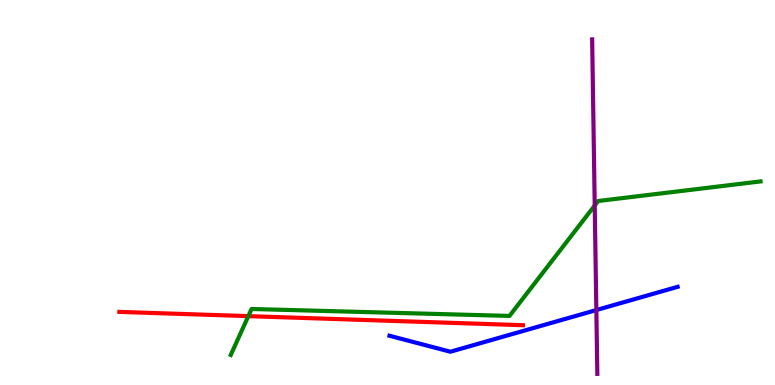[{'lines': ['blue', 'red'], 'intersections': []}, {'lines': ['green', 'red'], 'intersections': [{'x': 3.2, 'y': 1.79}]}, {'lines': ['purple', 'red'], 'intersections': []}, {'lines': ['blue', 'green'], 'intersections': []}, {'lines': ['blue', 'purple'], 'intersections': [{'x': 7.69, 'y': 1.95}]}, {'lines': ['green', 'purple'], 'intersections': [{'x': 7.67, 'y': 4.66}]}]